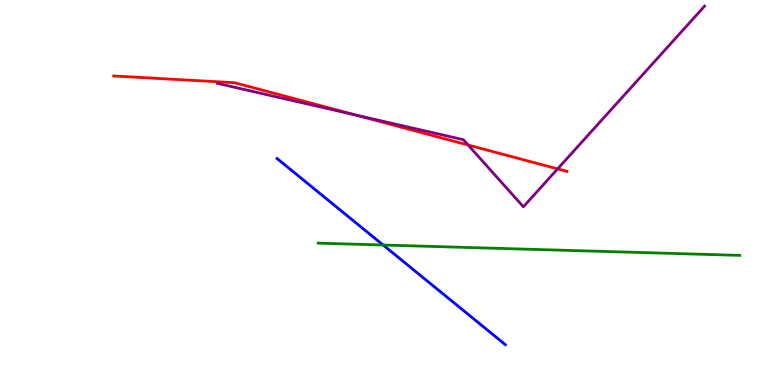[{'lines': ['blue', 'red'], 'intersections': []}, {'lines': ['green', 'red'], 'intersections': []}, {'lines': ['purple', 'red'], 'intersections': [{'x': 4.59, 'y': 7.01}, {'x': 6.04, 'y': 6.23}, {'x': 7.2, 'y': 5.61}]}, {'lines': ['blue', 'green'], 'intersections': [{'x': 4.94, 'y': 3.64}]}, {'lines': ['blue', 'purple'], 'intersections': []}, {'lines': ['green', 'purple'], 'intersections': []}]